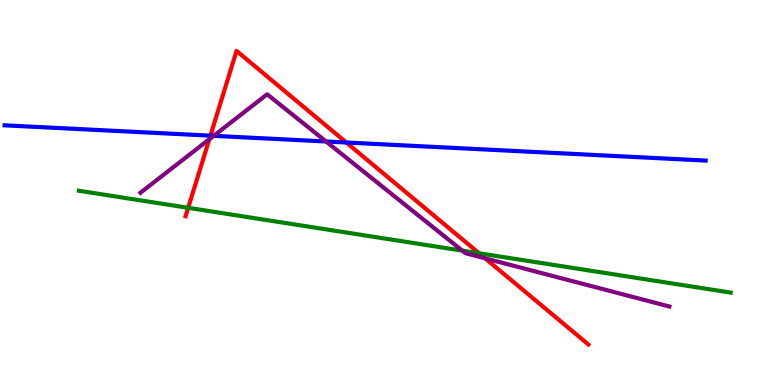[{'lines': ['blue', 'red'], 'intersections': [{'x': 2.72, 'y': 6.48}, {'x': 4.47, 'y': 6.3}]}, {'lines': ['green', 'red'], 'intersections': [{'x': 2.43, 'y': 4.6}, {'x': 6.18, 'y': 3.42}]}, {'lines': ['purple', 'red'], 'intersections': [{'x': 2.7, 'y': 6.38}, {'x': 6.26, 'y': 3.29}]}, {'lines': ['blue', 'green'], 'intersections': []}, {'lines': ['blue', 'purple'], 'intersections': [{'x': 2.76, 'y': 6.47}, {'x': 4.21, 'y': 6.33}]}, {'lines': ['green', 'purple'], 'intersections': [{'x': 5.97, 'y': 3.49}]}]